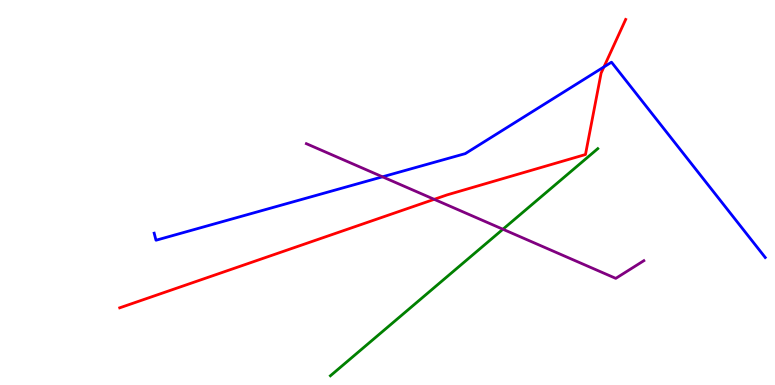[{'lines': ['blue', 'red'], 'intersections': [{'x': 7.79, 'y': 8.26}]}, {'lines': ['green', 'red'], 'intersections': []}, {'lines': ['purple', 'red'], 'intersections': [{'x': 5.6, 'y': 4.82}]}, {'lines': ['blue', 'green'], 'intersections': []}, {'lines': ['blue', 'purple'], 'intersections': [{'x': 4.94, 'y': 5.41}]}, {'lines': ['green', 'purple'], 'intersections': [{'x': 6.49, 'y': 4.05}]}]